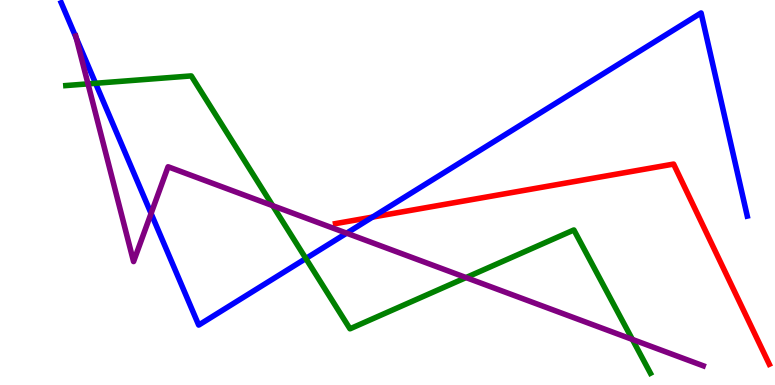[{'lines': ['blue', 'red'], 'intersections': [{'x': 4.81, 'y': 4.36}]}, {'lines': ['green', 'red'], 'intersections': []}, {'lines': ['purple', 'red'], 'intersections': []}, {'lines': ['blue', 'green'], 'intersections': [{'x': 1.23, 'y': 7.84}, {'x': 3.95, 'y': 3.29}]}, {'lines': ['blue', 'purple'], 'intersections': [{'x': 0.984, 'y': 9.01}, {'x': 1.95, 'y': 4.46}, {'x': 4.47, 'y': 3.94}]}, {'lines': ['green', 'purple'], 'intersections': [{'x': 1.14, 'y': 7.82}, {'x': 3.52, 'y': 4.66}, {'x': 6.01, 'y': 2.79}, {'x': 8.16, 'y': 1.18}]}]